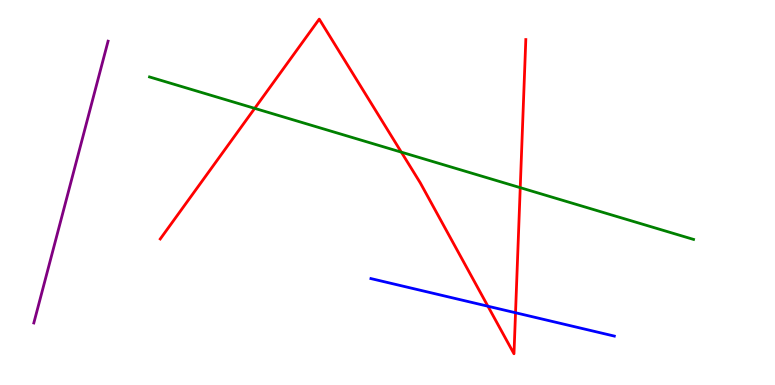[{'lines': ['blue', 'red'], 'intersections': [{'x': 6.3, 'y': 2.05}, {'x': 6.65, 'y': 1.88}]}, {'lines': ['green', 'red'], 'intersections': [{'x': 3.29, 'y': 7.19}, {'x': 5.18, 'y': 6.05}, {'x': 6.71, 'y': 5.13}]}, {'lines': ['purple', 'red'], 'intersections': []}, {'lines': ['blue', 'green'], 'intersections': []}, {'lines': ['blue', 'purple'], 'intersections': []}, {'lines': ['green', 'purple'], 'intersections': []}]